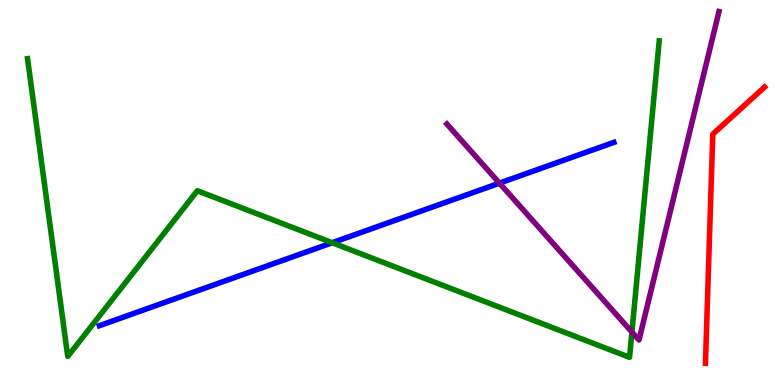[{'lines': ['blue', 'red'], 'intersections': []}, {'lines': ['green', 'red'], 'intersections': []}, {'lines': ['purple', 'red'], 'intersections': []}, {'lines': ['blue', 'green'], 'intersections': [{'x': 4.29, 'y': 3.7}]}, {'lines': ['blue', 'purple'], 'intersections': [{'x': 6.44, 'y': 5.24}]}, {'lines': ['green', 'purple'], 'intersections': [{'x': 8.15, 'y': 1.38}]}]